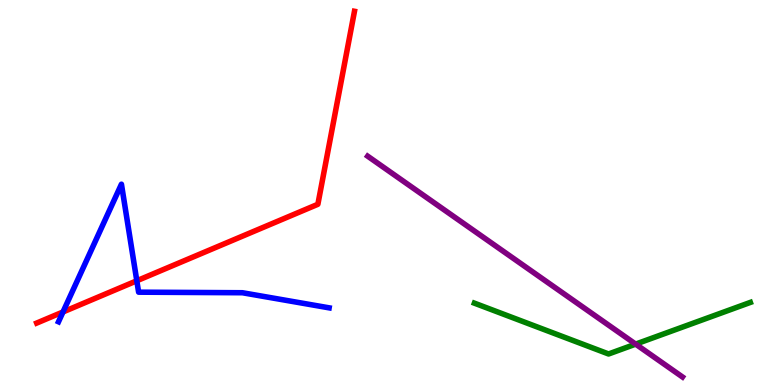[{'lines': ['blue', 'red'], 'intersections': [{'x': 0.813, 'y': 1.9}, {'x': 1.77, 'y': 2.71}]}, {'lines': ['green', 'red'], 'intersections': []}, {'lines': ['purple', 'red'], 'intersections': []}, {'lines': ['blue', 'green'], 'intersections': []}, {'lines': ['blue', 'purple'], 'intersections': []}, {'lines': ['green', 'purple'], 'intersections': [{'x': 8.2, 'y': 1.06}]}]